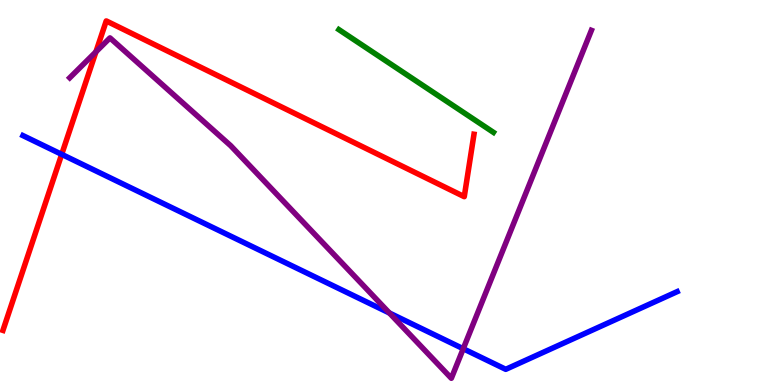[{'lines': ['blue', 'red'], 'intersections': [{'x': 0.796, 'y': 5.99}]}, {'lines': ['green', 'red'], 'intersections': []}, {'lines': ['purple', 'red'], 'intersections': [{'x': 1.24, 'y': 8.65}]}, {'lines': ['blue', 'green'], 'intersections': []}, {'lines': ['blue', 'purple'], 'intersections': [{'x': 5.02, 'y': 1.87}, {'x': 5.98, 'y': 0.942}]}, {'lines': ['green', 'purple'], 'intersections': []}]